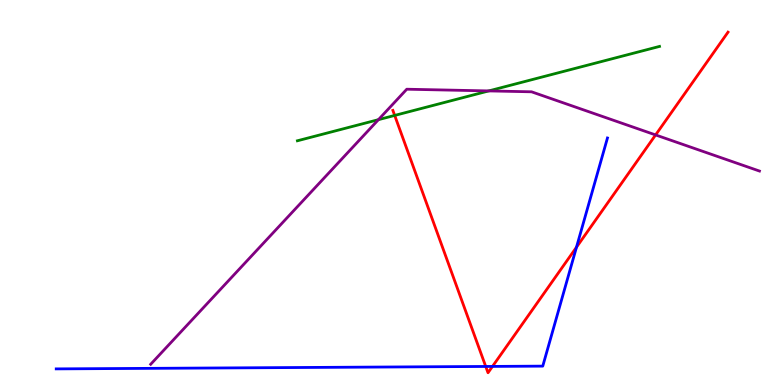[{'lines': ['blue', 'red'], 'intersections': [{'x': 6.27, 'y': 0.482}, {'x': 6.35, 'y': 0.483}, {'x': 7.44, 'y': 3.58}]}, {'lines': ['green', 'red'], 'intersections': [{'x': 5.09, 'y': 7.0}]}, {'lines': ['purple', 'red'], 'intersections': [{'x': 8.46, 'y': 6.5}]}, {'lines': ['blue', 'green'], 'intersections': []}, {'lines': ['blue', 'purple'], 'intersections': []}, {'lines': ['green', 'purple'], 'intersections': [{'x': 4.88, 'y': 6.89}, {'x': 6.31, 'y': 7.64}]}]